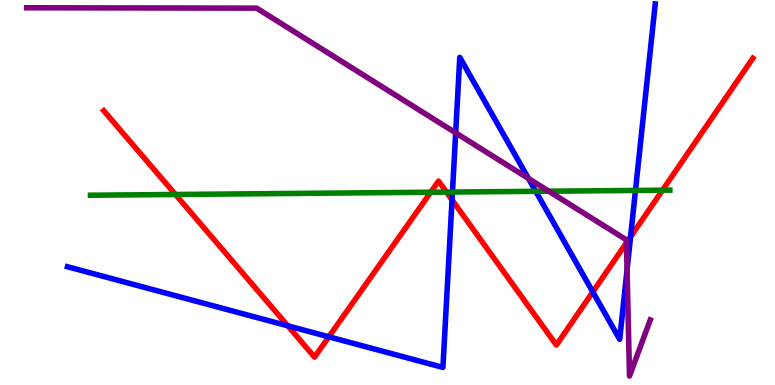[{'lines': ['blue', 'red'], 'intersections': [{'x': 3.71, 'y': 1.54}, {'x': 4.24, 'y': 1.25}, {'x': 5.83, 'y': 4.81}, {'x': 7.65, 'y': 2.42}, {'x': 8.14, 'y': 3.85}]}, {'lines': ['green', 'red'], 'intersections': [{'x': 2.26, 'y': 4.95}, {'x': 5.56, 'y': 5.01}, {'x': 5.76, 'y': 5.01}, {'x': 8.55, 'y': 5.06}]}, {'lines': ['purple', 'red'], 'intersections': [{'x': 8.08, 'y': 3.69}]}, {'lines': ['blue', 'green'], 'intersections': [{'x': 5.84, 'y': 5.01}, {'x': 6.91, 'y': 5.03}, {'x': 8.2, 'y': 5.05}]}, {'lines': ['blue', 'purple'], 'intersections': [{'x': 5.88, 'y': 6.55}, {'x': 6.82, 'y': 5.36}, {'x': 8.09, 'y': 2.99}]}, {'lines': ['green', 'purple'], 'intersections': [{'x': 7.08, 'y': 5.03}]}]